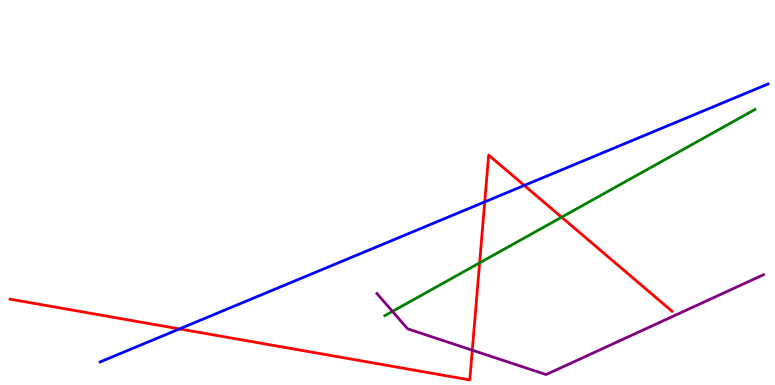[{'lines': ['blue', 'red'], 'intersections': [{'x': 2.32, 'y': 1.46}, {'x': 6.25, 'y': 4.76}, {'x': 6.76, 'y': 5.18}]}, {'lines': ['green', 'red'], 'intersections': [{'x': 6.19, 'y': 3.17}, {'x': 7.25, 'y': 4.36}]}, {'lines': ['purple', 'red'], 'intersections': [{'x': 6.09, 'y': 0.904}]}, {'lines': ['blue', 'green'], 'intersections': []}, {'lines': ['blue', 'purple'], 'intersections': []}, {'lines': ['green', 'purple'], 'intersections': [{'x': 5.06, 'y': 1.91}]}]